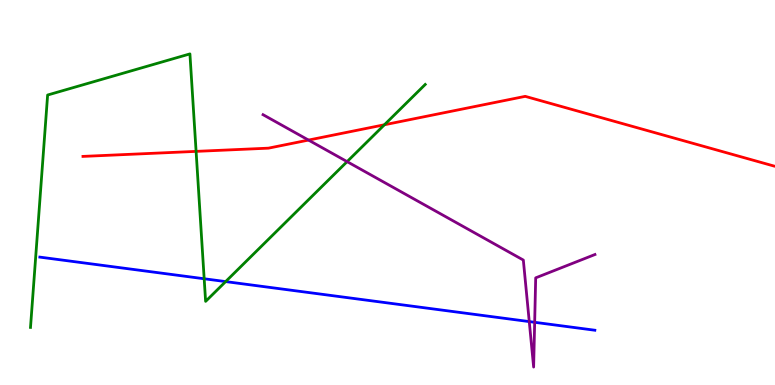[{'lines': ['blue', 'red'], 'intersections': []}, {'lines': ['green', 'red'], 'intersections': [{'x': 2.53, 'y': 6.07}, {'x': 4.96, 'y': 6.76}]}, {'lines': ['purple', 'red'], 'intersections': [{'x': 3.98, 'y': 6.36}]}, {'lines': ['blue', 'green'], 'intersections': [{'x': 2.63, 'y': 2.76}, {'x': 2.91, 'y': 2.69}]}, {'lines': ['blue', 'purple'], 'intersections': [{'x': 6.83, 'y': 1.65}, {'x': 6.9, 'y': 1.63}]}, {'lines': ['green', 'purple'], 'intersections': [{'x': 4.48, 'y': 5.8}]}]